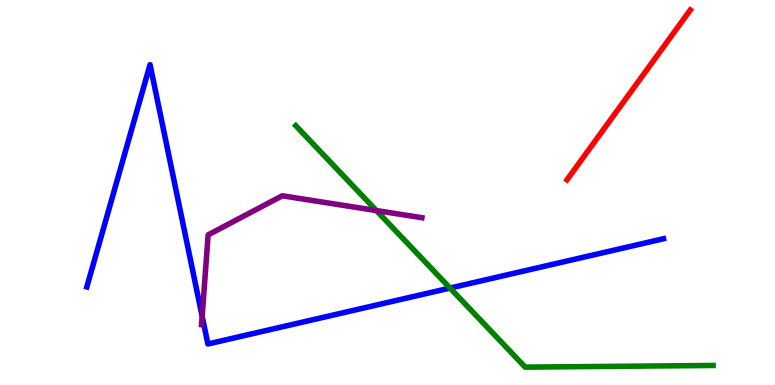[{'lines': ['blue', 'red'], 'intersections': []}, {'lines': ['green', 'red'], 'intersections': []}, {'lines': ['purple', 'red'], 'intersections': []}, {'lines': ['blue', 'green'], 'intersections': [{'x': 5.81, 'y': 2.52}]}, {'lines': ['blue', 'purple'], 'intersections': [{'x': 2.61, 'y': 1.78}]}, {'lines': ['green', 'purple'], 'intersections': [{'x': 4.86, 'y': 4.53}]}]